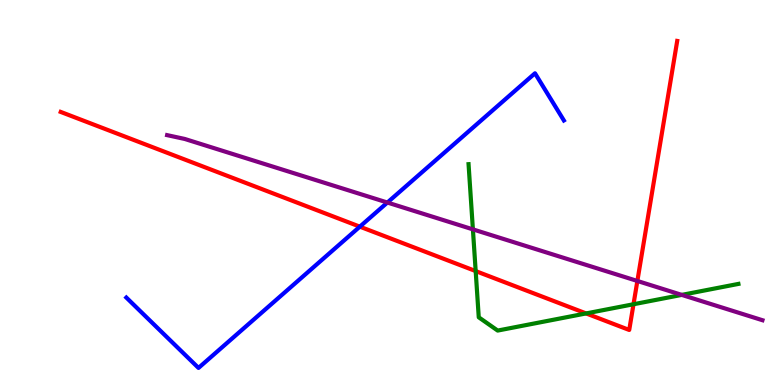[{'lines': ['blue', 'red'], 'intersections': [{'x': 4.64, 'y': 4.11}]}, {'lines': ['green', 'red'], 'intersections': [{'x': 6.14, 'y': 2.96}, {'x': 7.56, 'y': 1.86}, {'x': 8.17, 'y': 2.1}]}, {'lines': ['purple', 'red'], 'intersections': [{'x': 8.22, 'y': 2.7}]}, {'lines': ['blue', 'green'], 'intersections': []}, {'lines': ['blue', 'purple'], 'intersections': [{'x': 5.0, 'y': 4.74}]}, {'lines': ['green', 'purple'], 'intersections': [{'x': 6.1, 'y': 4.04}, {'x': 8.8, 'y': 2.34}]}]